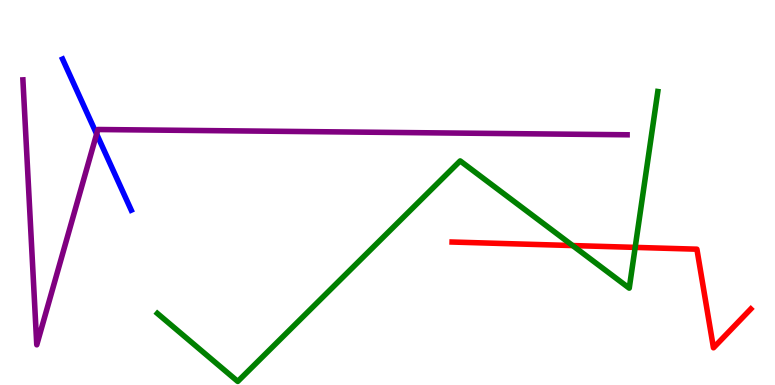[{'lines': ['blue', 'red'], 'intersections': []}, {'lines': ['green', 'red'], 'intersections': [{'x': 7.39, 'y': 3.62}, {'x': 8.2, 'y': 3.57}]}, {'lines': ['purple', 'red'], 'intersections': []}, {'lines': ['blue', 'green'], 'intersections': []}, {'lines': ['blue', 'purple'], 'intersections': [{'x': 1.25, 'y': 6.52}]}, {'lines': ['green', 'purple'], 'intersections': []}]